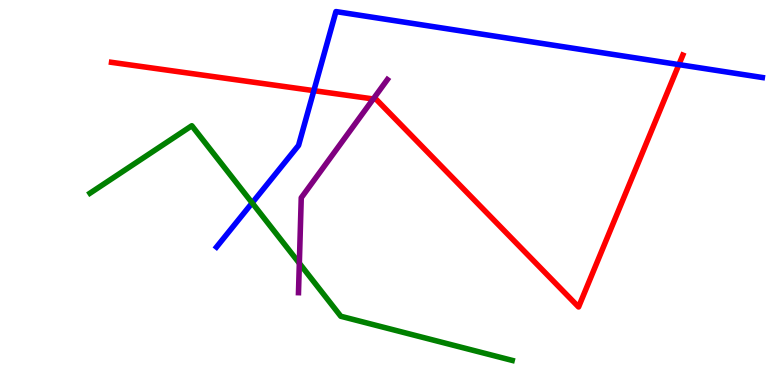[{'lines': ['blue', 'red'], 'intersections': [{'x': 4.05, 'y': 7.65}, {'x': 8.76, 'y': 8.32}]}, {'lines': ['green', 'red'], 'intersections': []}, {'lines': ['purple', 'red'], 'intersections': [{'x': 4.82, 'y': 7.43}]}, {'lines': ['blue', 'green'], 'intersections': [{'x': 3.25, 'y': 4.73}]}, {'lines': ['blue', 'purple'], 'intersections': []}, {'lines': ['green', 'purple'], 'intersections': [{'x': 3.86, 'y': 3.16}]}]